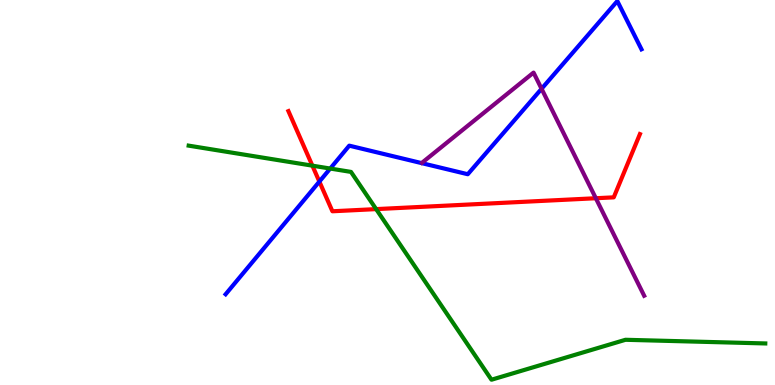[{'lines': ['blue', 'red'], 'intersections': [{'x': 4.12, 'y': 5.28}]}, {'lines': ['green', 'red'], 'intersections': [{'x': 4.03, 'y': 5.7}, {'x': 4.85, 'y': 4.57}]}, {'lines': ['purple', 'red'], 'intersections': [{'x': 7.69, 'y': 4.85}]}, {'lines': ['blue', 'green'], 'intersections': [{'x': 4.26, 'y': 5.62}]}, {'lines': ['blue', 'purple'], 'intersections': [{'x': 6.99, 'y': 7.69}]}, {'lines': ['green', 'purple'], 'intersections': []}]